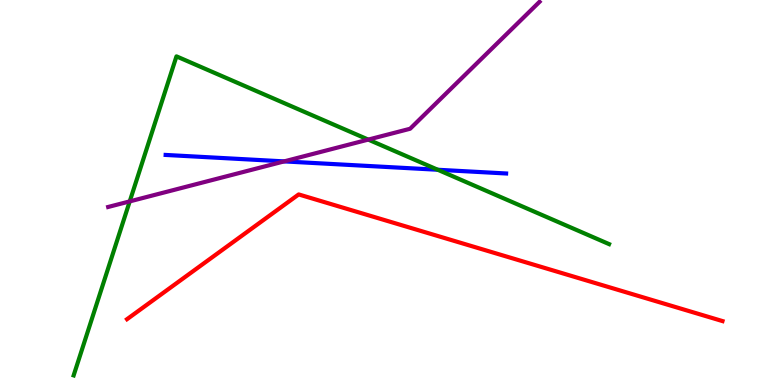[{'lines': ['blue', 'red'], 'intersections': []}, {'lines': ['green', 'red'], 'intersections': []}, {'lines': ['purple', 'red'], 'intersections': []}, {'lines': ['blue', 'green'], 'intersections': [{'x': 5.65, 'y': 5.59}]}, {'lines': ['blue', 'purple'], 'intersections': [{'x': 3.67, 'y': 5.81}]}, {'lines': ['green', 'purple'], 'intersections': [{'x': 1.67, 'y': 4.77}, {'x': 4.75, 'y': 6.37}]}]